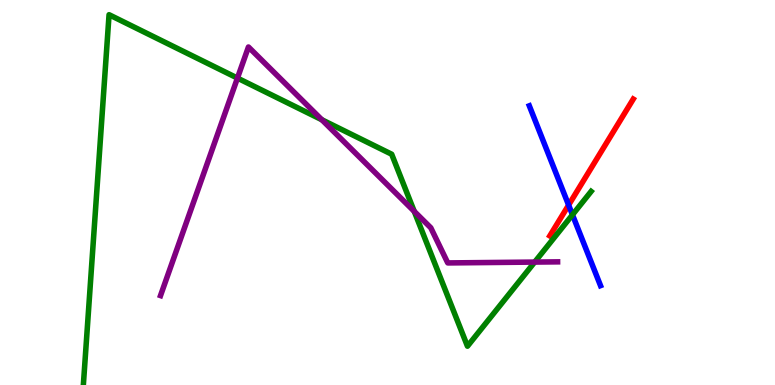[{'lines': ['blue', 'red'], 'intersections': [{'x': 7.34, 'y': 4.67}]}, {'lines': ['green', 'red'], 'intersections': []}, {'lines': ['purple', 'red'], 'intersections': []}, {'lines': ['blue', 'green'], 'intersections': [{'x': 7.39, 'y': 4.42}]}, {'lines': ['blue', 'purple'], 'intersections': []}, {'lines': ['green', 'purple'], 'intersections': [{'x': 3.06, 'y': 7.97}, {'x': 4.15, 'y': 6.89}, {'x': 5.35, 'y': 4.51}, {'x': 6.9, 'y': 3.19}]}]